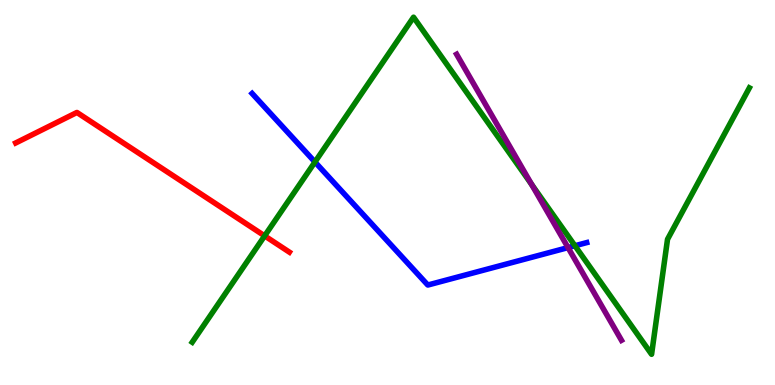[{'lines': ['blue', 'red'], 'intersections': []}, {'lines': ['green', 'red'], 'intersections': [{'x': 3.41, 'y': 3.87}]}, {'lines': ['purple', 'red'], 'intersections': []}, {'lines': ['blue', 'green'], 'intersections': [{'x': 4.06, 'y': 5.79}, {'x': 7.42, 'y': 3.62}]}, {'lines': ['blue', 'purple'], 'intersections': [{'x': 7.33, 'y': 3.57}]}, {'lines': ['green', 'purple'], 'intersections': [{'x': 6.86, 'y': 5.21}]}]